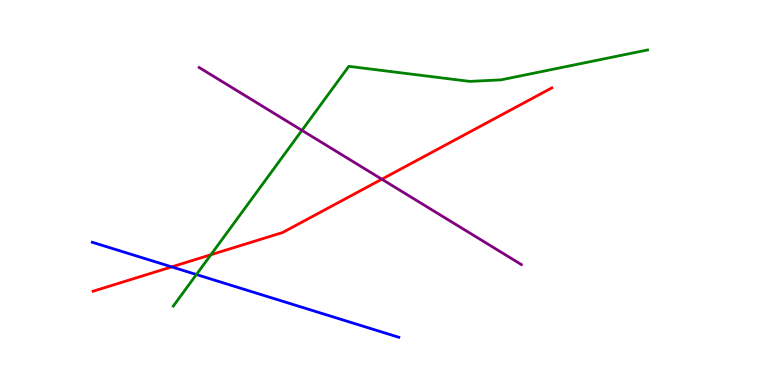[{'lines': ['blue', 'red'], 'intersections': [{'x': 2.22, 'y': 3.07}]}, {'lines': ['green', 'red'], 'intersections': [{'x': 2.72, 'y': 3.38}]}, {'lines': ['purple', 'red'], 'intersections': [{'x': 4.93, 'y': 5.35}]}, {'lines': ['blue', 'green'], 'intersections': [{'x': 2.53, 'y': 2.87}]}, {'lines': ['blue', 'purple'], 'intersections': []}, {'lines': ['green', 'purple'], 'intersections': [{'x': 3.9, 'y': 6.61}]}]